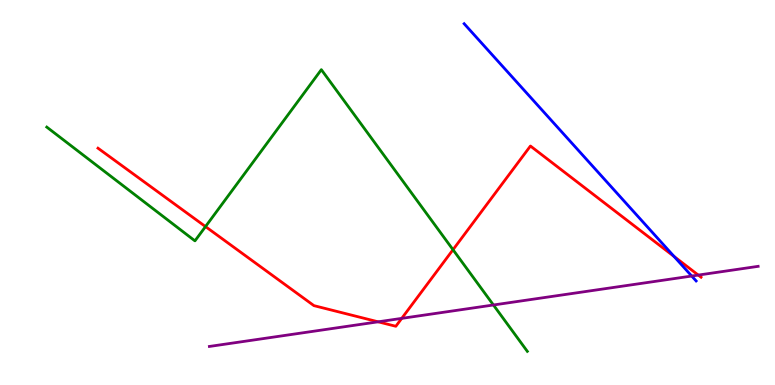[{'lines': ['blue', 'red'], 'intersections': [{'x': 8.7, 'y': 3.34}]}, {'lines': ['green', 'red'], 'intersections': [{'x': 2.65, 'y': 4.11}, {'x': 5.85, 'y': 3.51}]}, {'lines': ['purple', 'red'], 'intersections': [{'x': 4.88, 'y': 1.64}, {'x': 5.18, 'y': 1.73}, {'x': 9.01, 'y': 2.86}]}, {'lines': ['blue', 'green'], 'intersections': []}, {'lines': ['blue', 'purple'], 'intersections': [{'x': 8.93, 'y': 2.83}]}, {'lines': ['green', 'purple'], 'intersections': [{'x': 6.37, 'y': 2.08}]}]